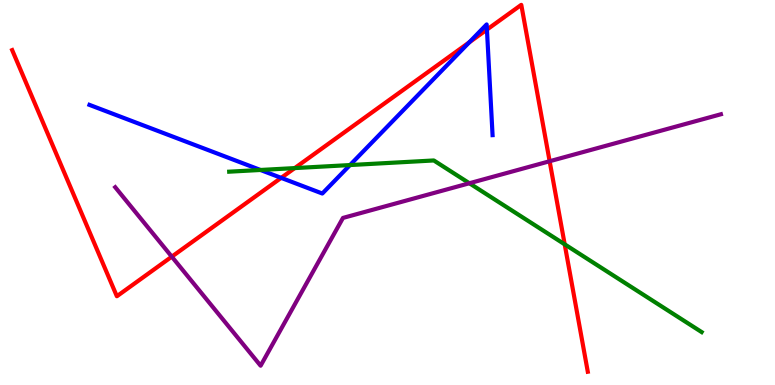[{'lines': ['blue', 'red'], 'intersections': [{'x': 3.63, 'y': 5.38}, {'x': 6.06, 'y': 8.9}, {'x': 6.28, 'y': 9.23}]}, {'lines': ['green', 'red'], 'intersections': [{'x': 3.8, 'y': 5.63}, {'x': 7.29, 'y': 3.65}]}, {'lines': ['purple', 'red'], 'intersections': [{'x': 2.22, 'y': 3.33}, {'x': 7.09, 'y': 5.81}]}, {'lines': ['blue', 'green'], 'intersections': [{'x': 3.36, 'y': 5.59}, {'x': 4.52, 'y': 5.71}]}, {'lines': ['blue', 'purple'], 'intersections': []}, {'lines': ['green', 'purple'], 'intersections': [{'x': 6.06, 'y': 5.24}]}]